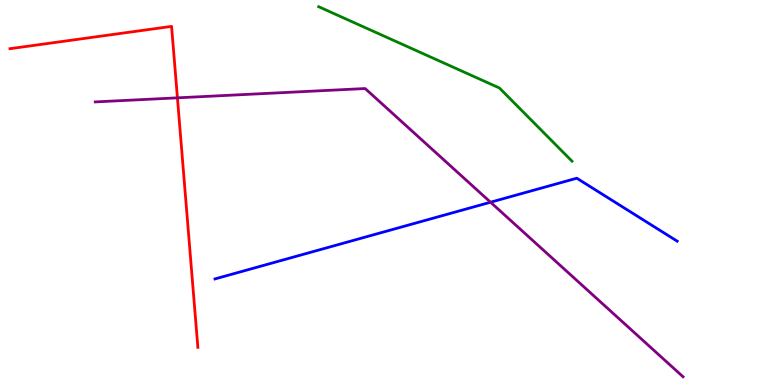[{'lines': ['blue', 'red'], 'intersections': []}, {'lines': ['green', 'red'], 'intersections': []}, {'lines': ['purple', 'red'], 'intersections': [{'x': 2.29, 'y': 7.46}]}, {'lines': ['blue', 'green'], 'intersections': []}, {'lines': ['blue', 'purple'], 'intersections': [{'x': 6.33, 'y': 4.75}]}, {'lines': ['green', 'purple'], 'intersections': []}]